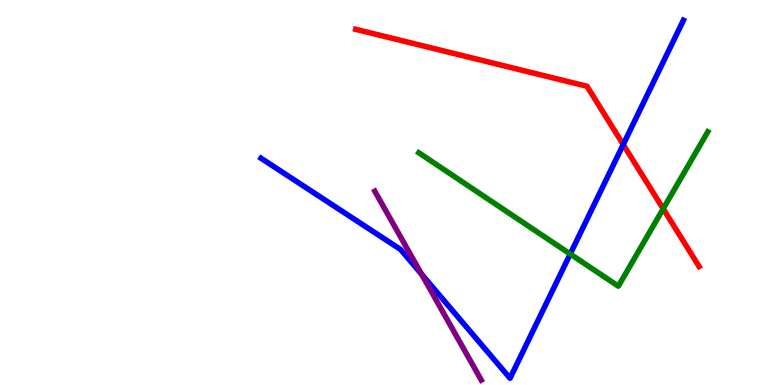[{'lines': ['blue', 'red'], 'intersections': [{'x': 8.04, 'y': 6.25}]}, {'lines': ['green', 'red'], 'intersections': [{'x': 8.56, 'y': 4.58}]}, {'lines': ['purple', 'red'], 'intersections': []}, {'lines': ['blue', 'green'], 'intersections': [{'x': 7.36, 'y': 3.4}]}, {'lines': ['blue', 'purple'], 'intersections': [{'x': 5.44, 'y': 2.88}]}, {'lines': ['green', 'purple'], 'intersections': []}]